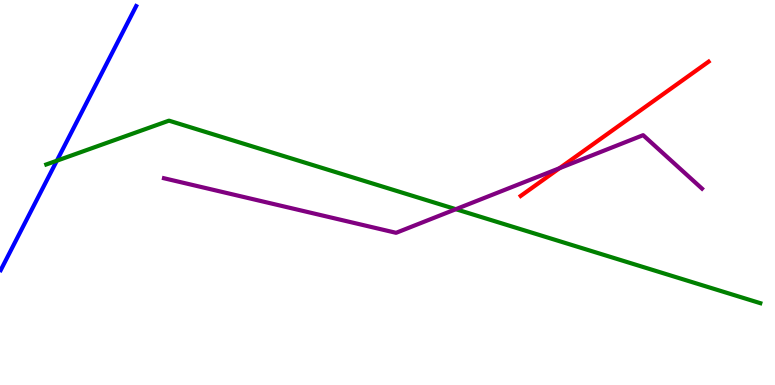[{'lines': ['blue', 'red'], 'intersections': []}, {'lines': ['green', 'red'], 'intersections': []}, {'lines': ['purple', 'red'], 'intersections': [{'x': 7.22, 'y': 5.63}]}, {'lines': ['blue', 'green'], 'intersections': [{'x': 0.734, 'y': 5.83}]}, {'lines': ['blue', 'purple'], 'intersections': []}, {'lines': ['green', 'purple'], 'intersections': [{'x': 5.88, 'y': 4.57}]}]